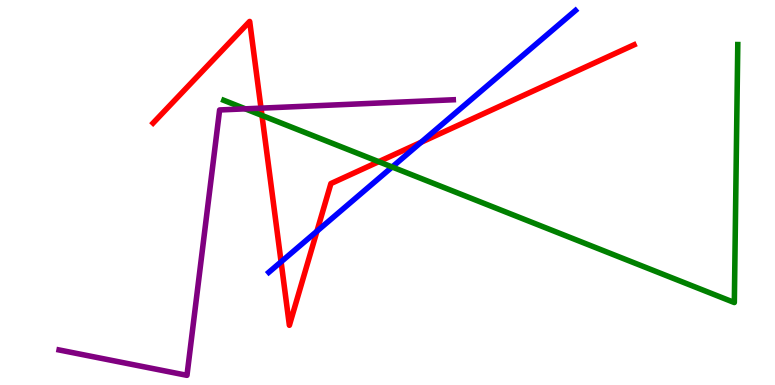[{'lines': ['blue', 'red'], 'intersections': [{'x': 3.63, 'y': 3.2}, {'x': 4.09, 'y': 3.99}, {'x': 5.43, 'y': 6.3}]}, {'lines': ['green', 'red'], 'intersections': [{'x': 3.38, 'y': 7.0}, {'x': 4.89, 'y': 5.8}]}, {'lines': ['purple', 'red'], 'intersections': [{'x': 3.37, 'y': 7.19}]}, {'lines': ['blue', 'green'], 'intersections': [{'x': 5.06, 'y': 5.66}]}, {'lines': ['blue', 'purple'], 'intersections': []}, {'lines': ['green', 'purple'], 'intersections': [{'x': 3.17, 'y': 7.17}]}]